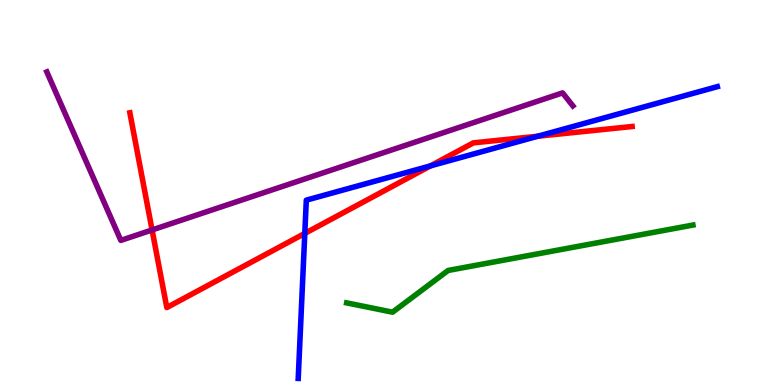[{'lines': ['blue', 'red'], 'intersections': [{'x': 3.93, 'y': 3.94}, {'x': 5.56, 'y': 5.69}, {'x': 6.94, 'y': 6.46}]}, {'lines': ['green', 'red'], 'intersections': []}, {'lines': ['purple', 'red'], 'intersections': [{'x': 1.96, 'y': 4.03}]}, {'lines': ['blue', 'green'], 'intersections': []}, {'lines': ['blue', 'purple'], 'intersections': []}, {'lines': ['green', 'purple'], 'intersections': []}]